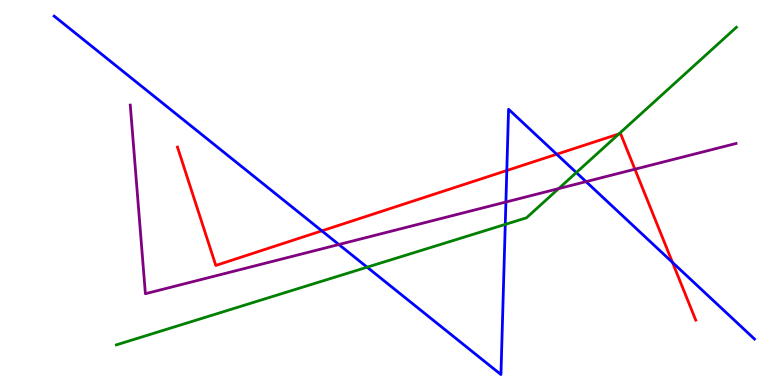[{'lines': ['blue', 'red'], 'intersections': [{'x': 4.15, 'y': 4.0}, {'x': 6.54, 'y': 5.57}, {'x': 7.18, 'y': 5.99}, {'x': 8.68, 'y': 3.18}]}, {'lines': ['green', 'red'], 'intersections': [{'x': 7.99, 'y': 6.52}]}, {'lines': ['purple', 'red'], 'intersections': [{'x': 8.19, 'y': 5.61}]}, {'lines': ['blue', 'green'], 'intersections': [{'x': 4.74, 'y': 3.06}, {'x': 6.52, 'y': 4.17}, {'x': 7.44, 'y': 5.52}]}, {'lines': ['blue', 'purple'], 'intersections': [{'x': 4.37, 'y': 3.65}, {'x': 6.53, 'y': 4.75}, {'x': 7.56, 'y': 5.28}]}, {'lines': ['green', 'purple'], 'intersections': [{'x': 7.21, 'y': 5.1}]}]